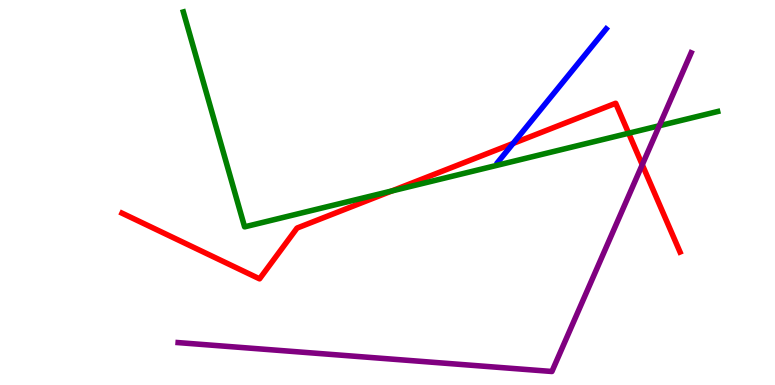[{'lines': ['blue', 'red'], 'intersections': [{'x': 6.62, 'y': 6.27}]}, {'lines': ['green', 'red'], 'intersections': [{'x': 5.05, 'y': 5.04}, {'x': 8.11, 'y': 6.54}]}, {'lines': ['purple', 'red'], 'intersections': [{'x': 8.29, 'y': 5.72}]}, {'lines': ['blue', 'green'], 'intersections': []}, {'lines': ['blue', 'purple'], 'intersections': []}, {'lines': ['green', 'purple'], 'intersections': [{'x': 8.51, 'y': 6.73}]}]